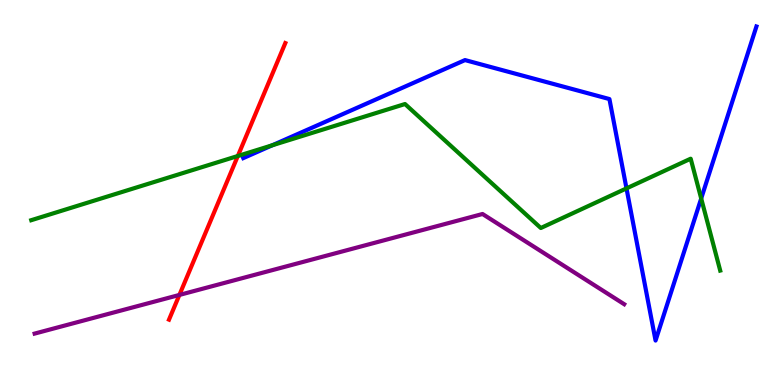[{'lines': ['blue', 'red'], 'intersections': []}, {'lines': ['green', 'red'], 'intersections': [{'x': 3.07, 'y': 5.95}]}, {'lines': ['purple', 'red'], 'intersections': [{'x': 2.31, 'y': 2.34}]}, {'lines': ['blue', 'green'], 'intersections': [{'x': 3.51, 'y': 6.23}, {'x': 8.08, 'y': 5.11}, {'x': 9.05, 'y': 4.84}]}, {'lines': ['blue', 'purple'], 'intersections': []}, {'lines': ['green', 'purple'], 'intersections': []}]